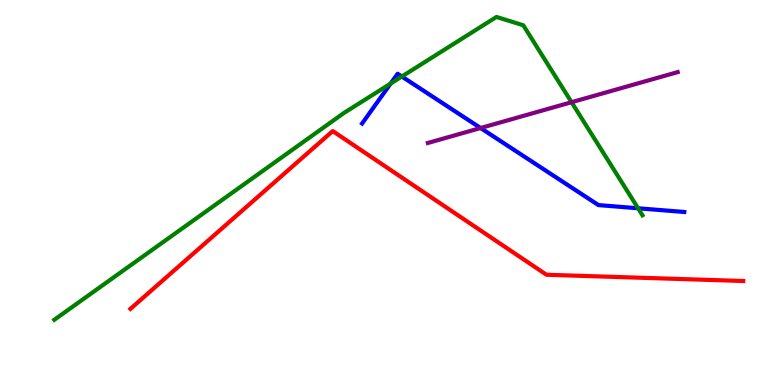[{'lines': ['blue', 'red'], 'intersections': []}, {'lines': ['green', 'red'], 'intersections': []}, {'lines': ['purple', 'red'], 'intersections': []}, {'lines': ['blue', 'green'], 'intersections': [{'x': 5.04, 'y': 7.83}, {'x': 5.19, 'y': 8.01}, {'x': 8.23, 'y': 4.59}]}, {'lines': ['blue', 'purple'], 'intersections': [{'x': 6.2, 'y': 6.67}]}, {'lines': ['green', 'purple'], 'intersections': [{'x': 7.37, 'y': 7.35}]}]